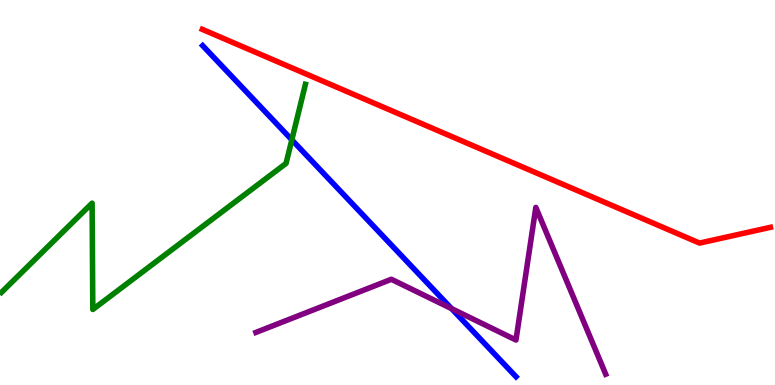[{'lines': ['blue', 'red'], 'intersections': []}, {'lines': ['green', 'red'], 'intersections': []}, {'lines': ['purple', 'red'], 'intersections': []}, {'lines': ['blue', 'green'], 'intersections': [{'x': 3.77, 'y': 6.37}]}, {'lines': ['blue', 'purple'], 'intersections': [{'x': 5.83, 'y': 1.98}]}, {'lines': ['green', 'purple'], 'intersections': []}]